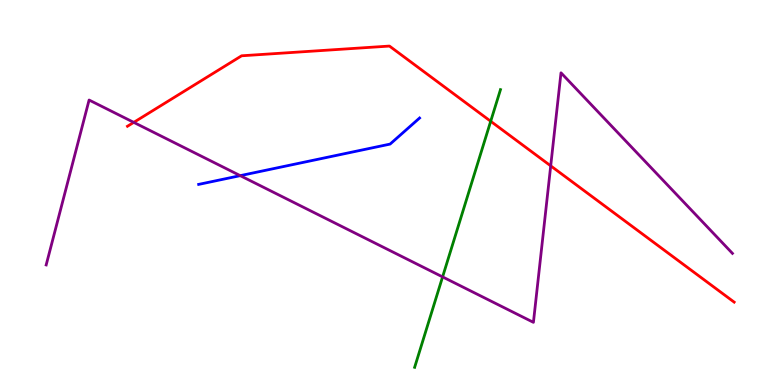[{'lines': ['blue', 'red'], 'intersections': []}, {'lines': ['green', 'red'], 'intersections': [{'x': 6.33, 'y': 6.85}]}, {'lines': ['purple', 'red'], 'intersections': [{'x': 1.73, 'y': 6.82}, {'x': 7.11, 'y': 5.69}]}, {'lines': ['blue', 'green'], 'intersections': []}, {'lines': ['blue', 'purple'], 'intersections': [{'x': 3.1, 'y': 5.44}]}, {'lines': ['green', 'purple'], 'intersections': [{'x': 5.71, 'y': 2.81}]}]